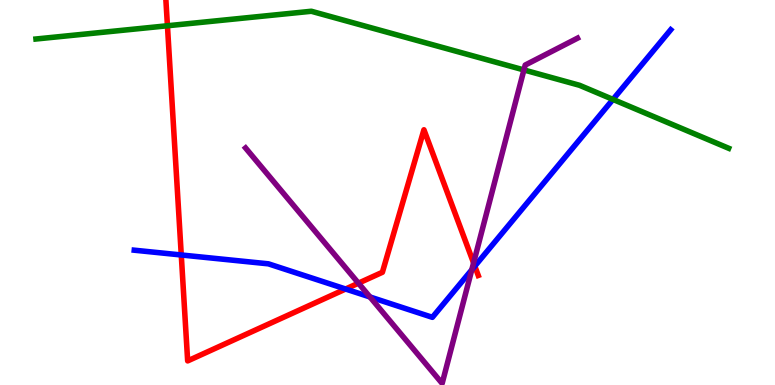[{'lines': ['blue', 'red'], 'intersections': [{'x': 2.34, 'y': 3.38}, {'x': 4.46, 'y': 2.49}, {'x': 6.13, 'y': 3.09}]}, {'lines': ['green', 'red'], 'intersections': [{'x': 2.16, 'y': 9.33}]}, {'lines': ['purple', 'red'], 'intersections': [{'x': 4.63, 'y': 2.64}, {'x': 6.11, 'y': 3.17}]}, {'lines': ['blue', 'green'], 'intersections': [{'x': 7.91, 'y': 7.42}]}, {'lines': ['blue', 'purple'], 'intersections': [{'x': 4.77, 'y': 2.29}, {'x': 6.09, 'y': 2.99}]}, {'lines': ['green', 'purple'], 'intersections': [{'x': 6.76, 'y': 8.18}]}]